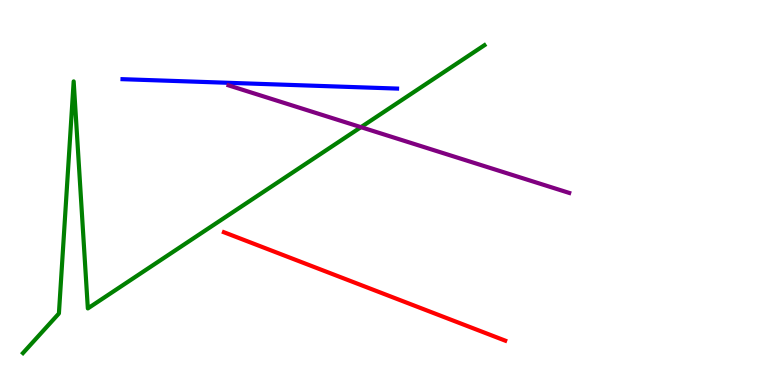[{'lines': ['blue', 'red'], 'intersections': []}, {'lines': ['green', 'red'], 'intersections': []}, {'lines': ['purple', 'red'], 'intersections': []}, {'lines': ['blue', 'green'], 'intersections': []}, {'lines': ['blue', 'purple'], 'intersections': []}, {'lines': ['green', 'purple'], 'intersections': [{'x': 4.66, 'y': 6.7}]}]